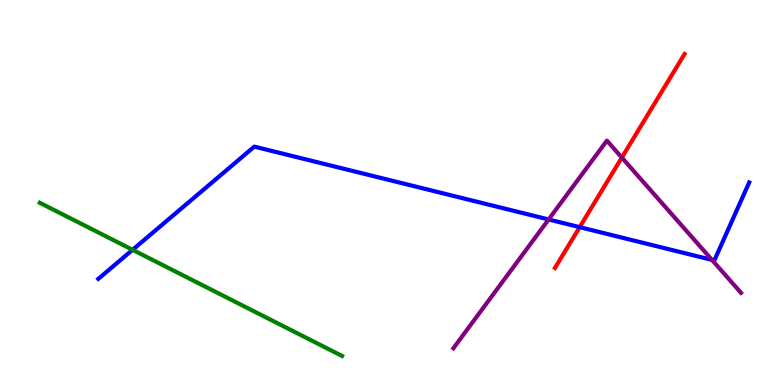[{'lines': ['blue', 'red'], 'intersections': [{'x': 7.48, 'y': 4.1}]}, {'lines': ['green', 'red'], 'intersections': []}, {'lines': ['purple', 'red'], 'intersections': [{'x': 8.02, 'y': 5.91}]}, {'lines': ['blue', 'green'], 'intersections': [{'x': 1.71, 'y': 3.51}]}, {'lines': ['blue', 'purple'], 'intersections': [{'x': 7.08, 'y': 4.3}, {'x': 9.19, 'y': 3.25}]}, {'lines': ['green', 'purple'], 'intersections': []}]